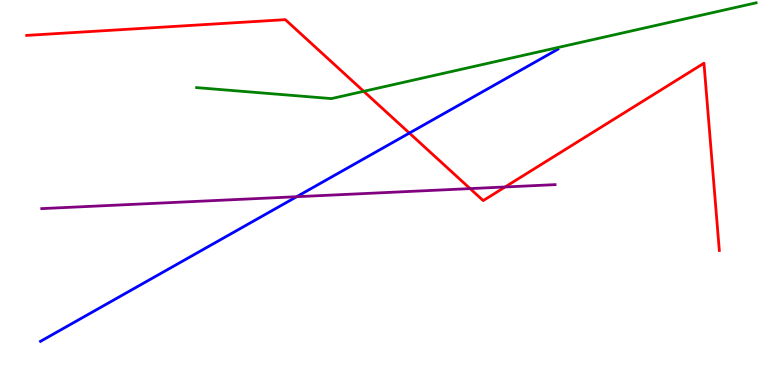[{'lines': ['blue', 'red'], 'intersections': [{'x': 5.28, 'y': 6.54}]}, {'lines': ['green', 'red'], 'intersections': [{'x': 4.69, 'y': 7.63}]}, {'lines': ['purple', 'red'], 'intersections': [{'x': 6.07, 'y': 5.1}, {'x': 6.52, 'y': 5.14}]}, {'lines': ['blue', 'green'], 'intersections': []}, {'lines': ['blue', 'purple'], 'intersections': [{'x': 3.83, 'y': 4.89}]}, {'lines': ['green', 'purple'], 'intersections': []}]